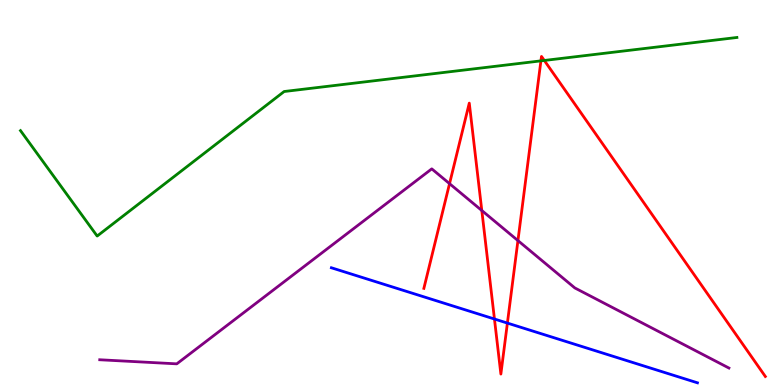[{'lines': ['blue', 'red'], 'intersections': [{'x': 6.38, 'y': 1.71}, {'x': 6.55, 'y': 1.61}]}, {'lines': ['green', 'red'], 'intersections': [{'x': 6.98, 'y': 8.42}, {'x': 7.02, 'y': 8.43}]}, {'lines': ['purple', 'red'], 'intersections': [{'x': 5.8, 'y': 5.23}, {'x': 6.22, 'y': 4.53}, {'x': 6.68, 'y': 3.75}]}, {'lines': ['blue', 'green'], 'intersections': []}, {'lines': ['blue', 'purple'], 'intersections': []}, {'lines': ['green', 'purple'], 'intersections': []}]